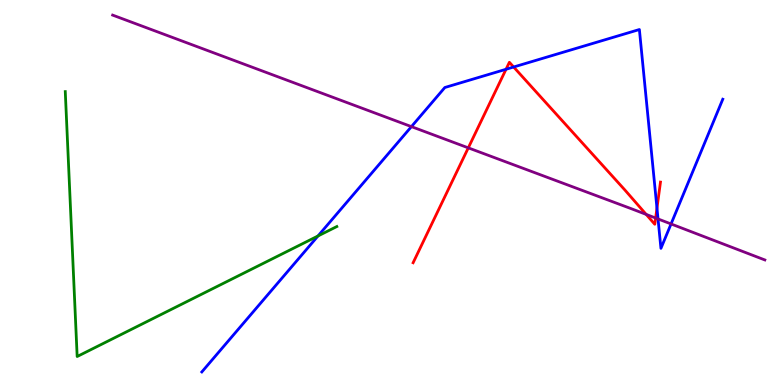[{'lines': ['blue', 'red'], 'intersections': [{'x': 6.53, 'y': 8.2}, {'x': 6.63, 'y': 8.26}, {'x': 8.48, 'y': 4.59}]}, {'lines': ['green', 'red'], 'intersections': []}, {'lines': ['purple', 'red'], 'intersections': [{'x': 6.04, 'y': 6.16}, {'x': 8.34, 'y': 4.43}, {'x': 8.46, 'y': 4.34}]}, {'lines': ['blue', 'green'], 'intersections': [{'x': 4.1, 'y': 3.87}]}, {'lines': ['blue', 'purple'], 'intersections': [{'x': 5.31, 'y': 6.71}, {'x': 8.49, 'y': 4.31}, {'x': 8.66, 'y': 4.18}]}, {'lines': ['green', 'purple'], 'intersections': []}]